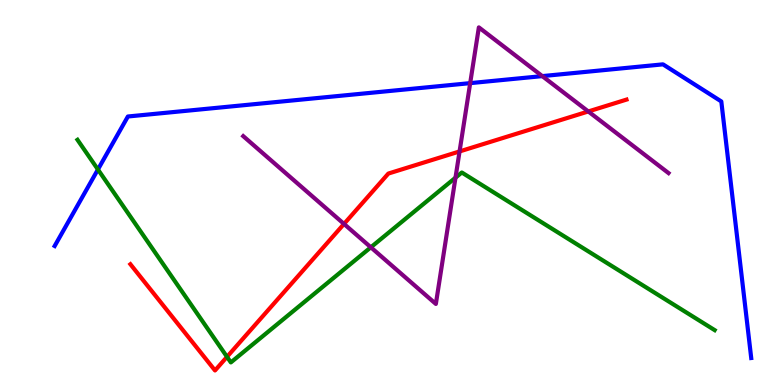[{'lines': ['blue', 'red'], 'intersections': []}, {'lines': ['green', 'red'], 'intersections': [{'x': 2.93, 'y': 0.731}]}, {'lines': ['purple', 'red'], 'intersections': [{'x': 4.44, 'y': 4.18}, {'x': 5.93, 'y': 6.07}, {'x': 7.59, 'y': 7.1}]}, {'lines': ['blue', 'green'], 'intersections': [{'x': 1.26, 'y': 5.6}]}, {'lines': ['blue', 'purple'], 'intersections': [{'x': 6.07, 'y': 7.84}, {'x': 7.0, 'y': 8.02}]}, {'lines': ['green', 'purple'], 'intersections': [{'x': 4.78, 'y': 3.58}, {'x': 5.88, 'y': 5.38}]}]